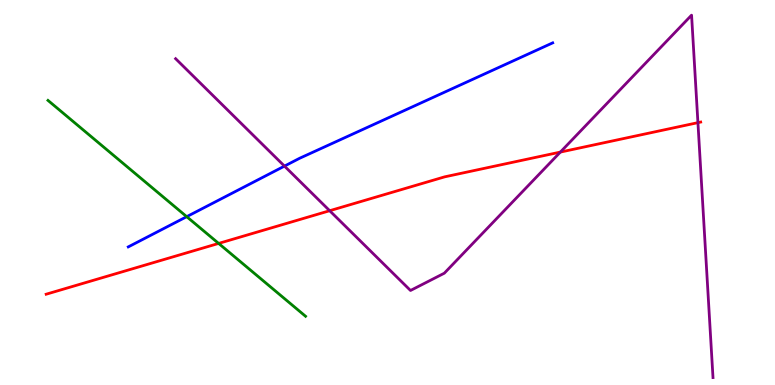[{'lines': ['blue', 'red'], 'intersections': []}, {'lines': ['green', 'red'], 'intersections': [{'x': 2.82, 'y': 3.68}]}, {'lines': ['purple', 'red'], 'intersections': [{'x': 4.25, 'y': 4.53}, {'x': 7.23, 'y': 6.05}, {'x': 9.01, 'y': 6.81}]}, {'lines': ['blue', 'green'], 'intersections': [{'x': 2.41, 'y': 4.37}]}, {'lines': ['blue', 'purple'], 'intersections': [{'x': 3.67, 'y': 5.69}]}, {'lines': ['green', 'purple'], 'intersections': []}]